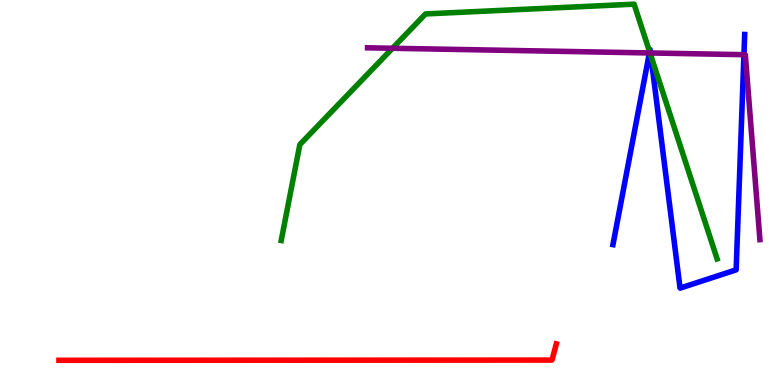[{'lines': ['blue', 'red'], 'intersections': []}, {'lines': ['green', 'red'], 'intersections': []}, {'lines': ['purple', 'red'], 'intersections': []}, {'lines': ['blue', 'green'], 'intersections': [{'x': 8.38, 'y': 8.65}, {'x': 8.4, 'y': 8.56}]}, {'lines': ['blue', 'purple'], 'intersections': [{'x': 8.38, 'y': 8.62}, {'x': 8.39, 'y': 8.62}, {'x': 9.6, 'y': 8.58}]}, {'lines': ['green', 'purple'], 'intersections': [{'x': 5.06, 'y': 8.75}, {'x': 8.39, 'y': 8.62}]}]